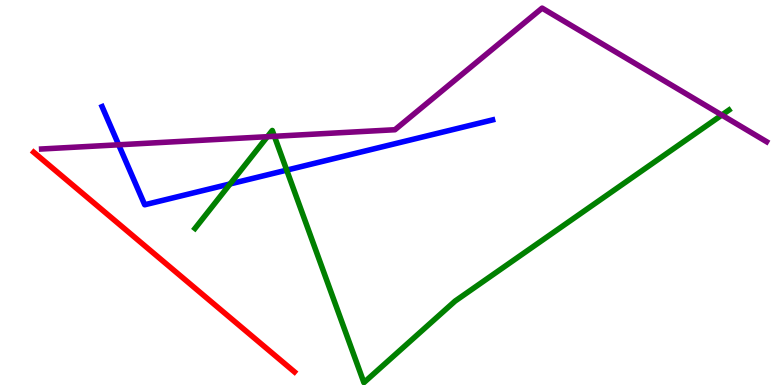[{'lines': ['blue', 'red'], 'intersections': []}, {'lines': ['green', 'red'], 'intersections': []}, {'lines': ['purple', 'red'], 'intersections': []}, {'lines': ['blue', 'green'], 'intersections': [{'x': 2.97, 'y': 5.22}, {'x': 3.7, 'y': 5.58}]}, {'lines': ['blue', 'purple'], 'intersections': [{'x': 1.53, 'y': 6.24}]}, {'lines': ['green', 'purple'], 'intersections': [{'x': 3.45, 'y': 6.45}, {'x': 3.54, 'y': 6.46}, {'x': 9.31, 'y': 7.01}]}]